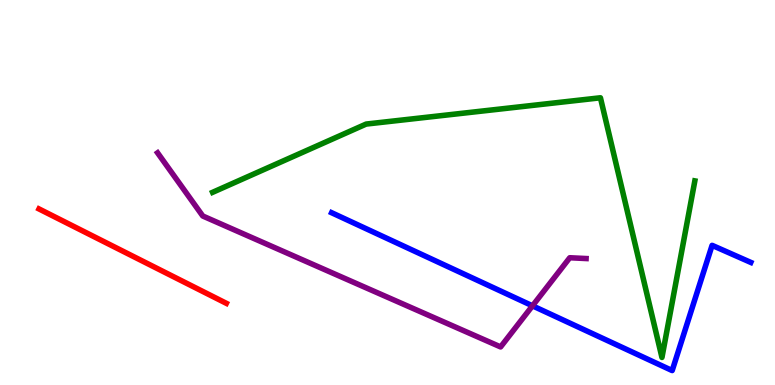[{'lines': ['blue', 'red'], 'intersections': []}, {'lines': ['green', 'red'], 'intersections': []}, {'lines': ['purple', 'red'], 'intersections': []}, {'lines': ['blue', 'green'], 'intersections': []}, {'lines': ['blue', 'purple'], 'intersections': [{'x': 6.87, 'y': 2.06}]}, {'lines': ['green', 'purple'], 'intersections': []}]